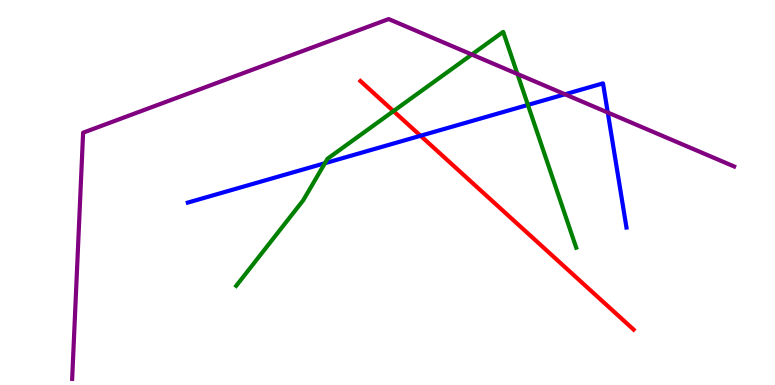[{'lines': ['blue', 'red'], 'intersections': [{'x': 5.43, 'y': 6.47}]}, {'lines': ['green', 'red'], 'intersections': [{'x': 5.08, 'y': 7.11}]}, {'lines': ['purple', 'red'], 'intersections': []}, {'lines': ['blue', 'green'], 'intersections': [{'x': 4.19, 'y': 5.76}, {'x': 6.81, 'y': 7.27}]}, {'lines': ['blue', 'purple'], 'intersections': [{'x': 7.29, 'y': 7.55}, {'x': 7.84, 'y': 7.08}]}, {'lines': ['green', 'purple'], 'intersections': [{'x': 6.09, 'y': 8.58}, {'x': 6.68, 'y': 8.08}]}]